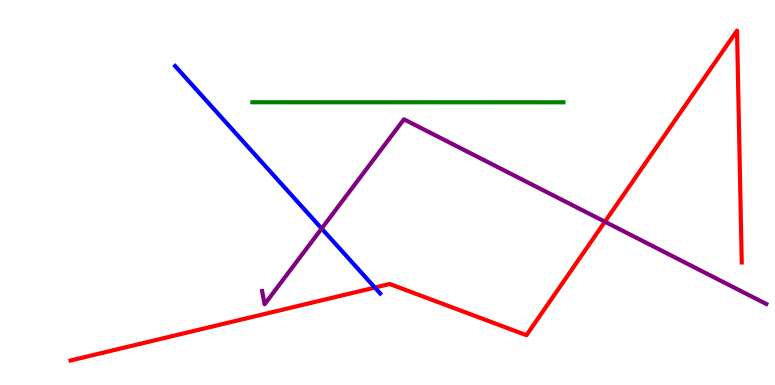[{'lines': ['blue', 'red'], 'intersections': [{'x': 4.84, 'y': 2.53}]}, {'lines': ['green', 'red'], 'intersections': []}, {'lines': ['purple', 'red'], 'intersections': [{'x': 7.81, 'y': 4.24}]}, {'lines': ['blue', 'green'], 'intersections': []}, {'lines': ['blue', 'purple'], 'intersections': [{'x': 4.15, 'y': 4.06}]}, {'lines': ['green', 'purple'], 'intersections': []}]